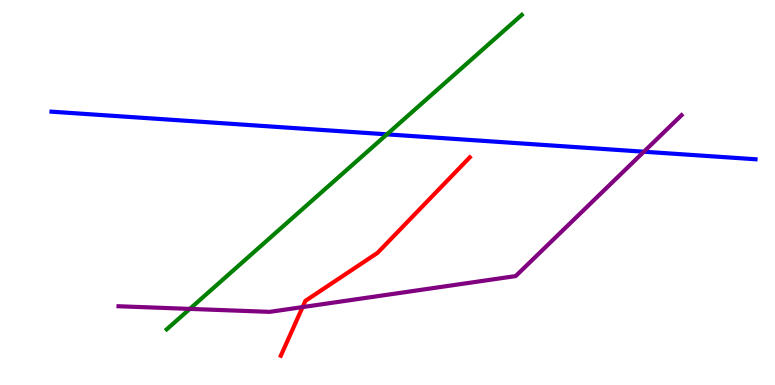[{'lines': ['blue', 'red'], 'intersections': []}, {'lines': ['green', 'red'], 'intersections': []}, {'lines': ['purple', 'red'], 'intersections': [{'x': 3.9, 'y': 2.02}]}, {'lines': ['blue', 'green'], 'intersections': [{'x': 4.99, 'y': 6.51}]}, {'lines': ['blue', 'purple'], 'intersections': [{'x': 8.31, 'y': 6.06}]}, {'lines': ['green', 'purple'], 'intersections': [{'x': 2.45, 'y': 1.98}]}]